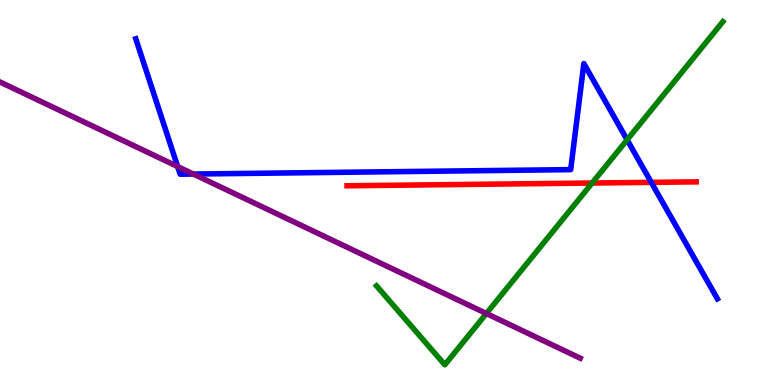[{'lines': ['blue', 'red'], 'intersections': [{'x': 8.4, 'y': 5.26}]}, {'lines': ['green', 'red'], 'intersections': [{'x': 7.64, 'y': 5.25}]}, {'lines': ['purple', 'red'], 'intersections': []}, {'lines': ['blue', 'green'], 'intersections': [{'x': 8.09, 'y': 6.37}]}, {'lines': ['blue', 'purple'], 'intersections': [{'x': 2.29, 'y': 5.67}, {'x': 2.5, 'y': 5.48}]}, {'lines': ['green', 'purple'], 'intersections': [{'x': 6.28, 'y': 1.86}]}]